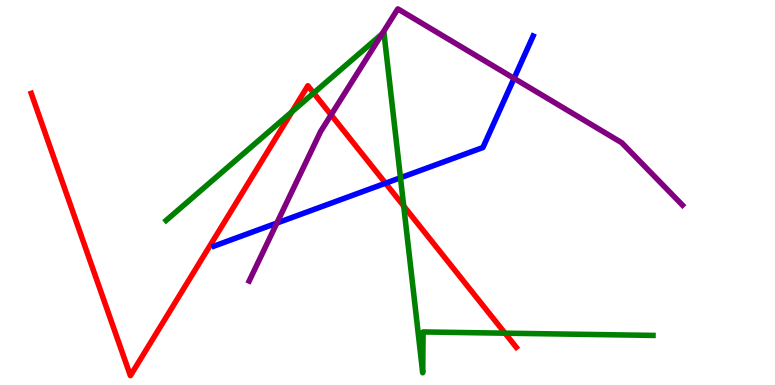[{'lines': ['blue', 'red'], 'intersections': [{'x': 4.97, 'y': 5.24}]}, {'lines': ['green', 'red'], 'intersections': [{'x': 3.77, 'y': 7.1}, {'x': 4.05, 'y': 7.58}, {'x': 5.21, 'y': 4.65}, {'x': 6.52, 'y': 1.35}]}, {'lines': ['purple', 'red'], 'intersections': [{'x': 4.27, 'y': 7.02}]}, {'lines': ['blue', 'green'], 'intersections': [{'x': 5.17, 'y': 5.38}]}, {'lines': ['blue', 'purple'], 'intersections': [{'x': 3.57, 'y': 4.21}, {'x': 6.63, 'y': 7.96}]}, {'lines': ['green', 'purple'], 'intersections': [{'x': 4.93, 'y': 9.12}]}]